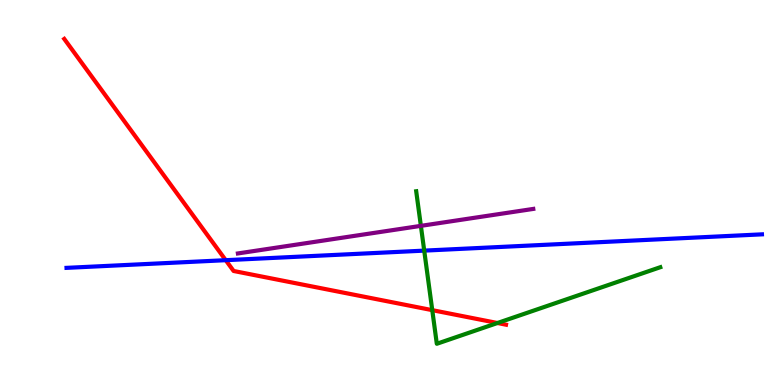[{'lines': ['blue', 'red'], 'intersections': [{'x': 2.91, 'y': 3.24}]}, {'lines': ['green', 'red'], 'intersections': [{'x': 5.58, 'y': 1.94}, {'x': 6.42, 'y': 1.61}]}, {'lines': ['purple', 'red'], 'intersections': []}, {'lines': ['blue', 'green'], 'intersections': [{'x': 5.47, 'y': 3.49}]}, {'lines': ['blue', 'purple'], 'intersections': []}, {'lines': ['green', 'purple'], 'intersections': [{'x': 5.43, 'y': 4.13}]}]